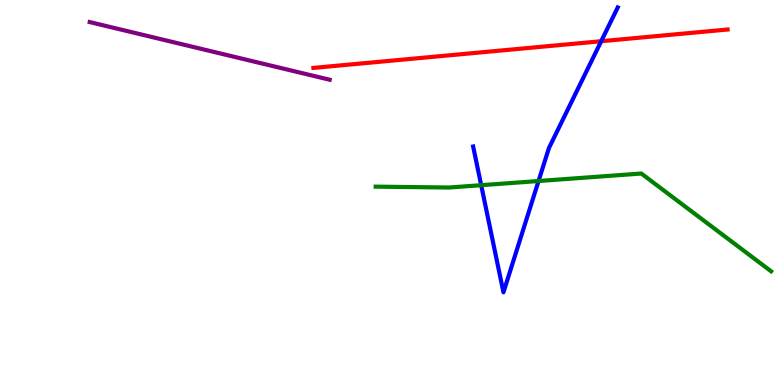[{'lines': ['blue', 'red'], 'intersections': [{'x': 7.76, 'y': 8.93}]}, {'lines': ['green', 'red'], 'intersections': []}, {'lines': ['purple', 'red'], 'intersections': []}, {'lines': ['blue', 'green'], 'intersections': [{'x': 6.21, 'y': 5.19}, {'x': 6.95, 'y': 5.3}]}, {'lines': ['blue', 'purple'], 'intersections': []}, {'lines': ['green', 'purple'], 'intersections': []}]